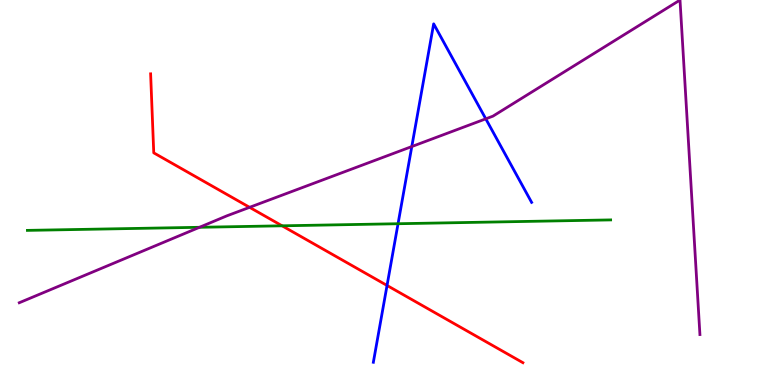[{'lines': ['blue', 'red'], 'intersections': [{'x': 4.99, 'y': 2.59}]}, {'lines': ['green', 'red'], 'intersections': [{'x': 3.64, 'y': 4.13}]}, {'lines': ['purple', 'red'], 'intersections': [{'x': 3.22, 'y': 4.61}]}, {'lines': ['blue', 'green'], 'intersections': [{'x': 5.14, 'y': 4.19}]}, {'lines': ['blue', 'purple'], 'intersections': [{'x': 5.31, 'y': 6.19}, {'x': 6.27, 'y': 6.91}]}, {'lines': ['green', 'purple'], 'intersections': [{'x': 2.57, 'y': 4.1}]}]